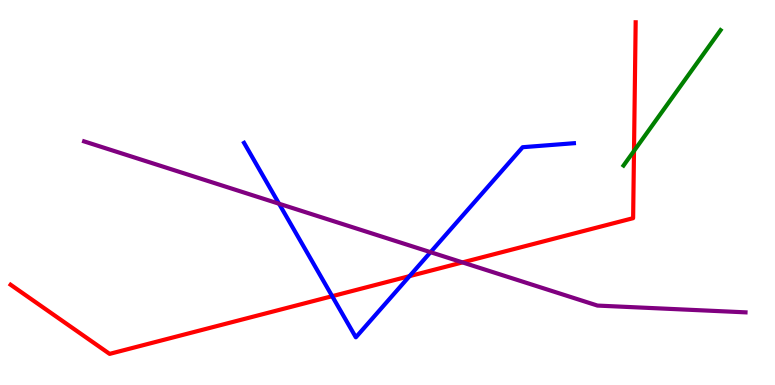[{'lines': ['blue', 'red'], 'intersections': [{'x': 4.29, 'y': 2.31}, {'x': 5.28, 'y': 2.83}]}, {'lines': ['green', 'red'], 'intersections': [{'x': 8.18, 'y': 6.08}]}, {'lines': ['purple', 'red'], 'intersections': [{'x': 5.97, 'y': 3.18}]}, {'lines': ['blue', 'green'], 'intersections': []}, {'lines': ['blue', 'purple'], 'intersections': [{'x': 3.6, 'y': 4.71}, {'x': 5.56, 'y': 3.45}]}, {'lines': ['green', 'purple'], 'intersections': []}]